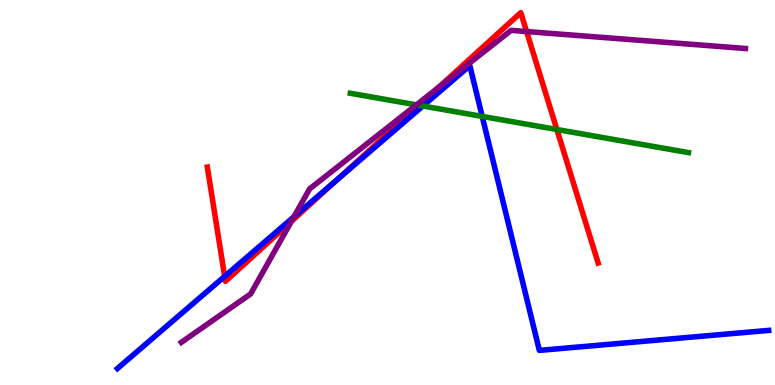[{'lines': ['blue', 'red'], 'intersections': [{'x': 2.9, 'y': 2.82}, {'x': 4.35, 'y': 5.34}]}, {'lines': ['green', 'red'], 'intersections': [{'x': 5.41, 'y': 7.26}, {'x': 7.19, 'y': 6.64}]}, {'lines': ['purple', 'red'], 'intersections': [{'x': 3.76, 'y': 4.25}, {'x': 5.66, 'y': 7.73}, {'x': 6.79, 'y': 9.18}]}, {'lines': ['blue', 'green'], 'intersections': [{'x': 5.46, 'y': 7.25}, {'x': 6.22, 'y': 6.98}]}, {'lines': ['blue', 'purple'], 'intersections': [{'x': 3.79, 'y': 4.37}]}, {'lines': ['green', 'purple'], 'intersections': [{'x': 5.37, 'y': 7.28}]}]